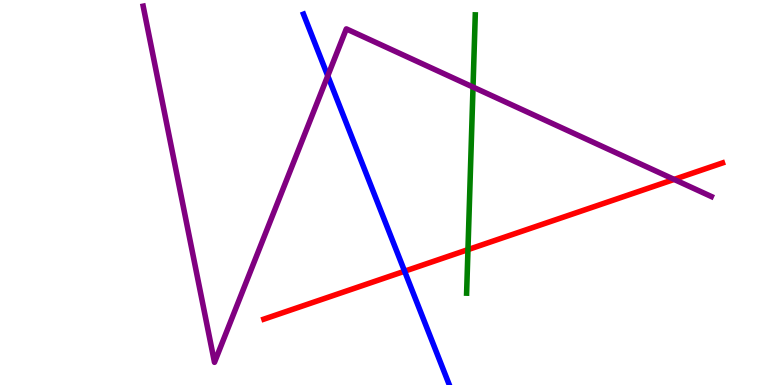[{'lines': ['blue', 'red'], 'intersections': [{'x': 5.22, 'y': 2.96}]}, {'lines': ['green', 'red'], 'intersections': [{'x': 6.04, 'y': 3.52}]}, {'lines': ['purple', 'red'], 'intersections': [{'x': 8.7, 'y': 5.34}]}, {'lines': ['blue', 'green'], 'intersections': []}, {'lines': ['blue', 'purple'], 'intersections': [{'x': 4.23, 'y': 8.03}]}, {'lines': ['green', 'purple'], 'intersections': [{'x': 6.1, 'y': 7.74}]}]